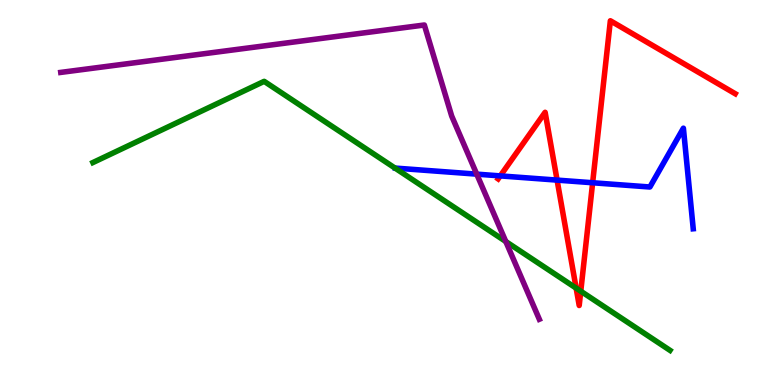[{'lines': ['blue', 'red'], 'intersections': [{'x': 6.46, 'y': 5.43}, {'x': 7.19, 'y': 5.32}, {'x': 7.65, 'y': 5.25}]}, {'lines': ['green', 'red'], 'intersections': [{'x': 7.43, 'y': 2.52}, {'x': 7.49, 'y': 2.44}]}, {'lines': ['purple', 'red'], 'intersections': []}, {'lines': ['blue', 'green'], 'intersections': []}, {'lines': ['blue', 'purple'], 'intersections': [{'x': 6.15, 'y': 5.48}]}, {'lines': ['green', 'purple'], 'intersections': [{'x': 6.53, 'y': 3.73}]}]